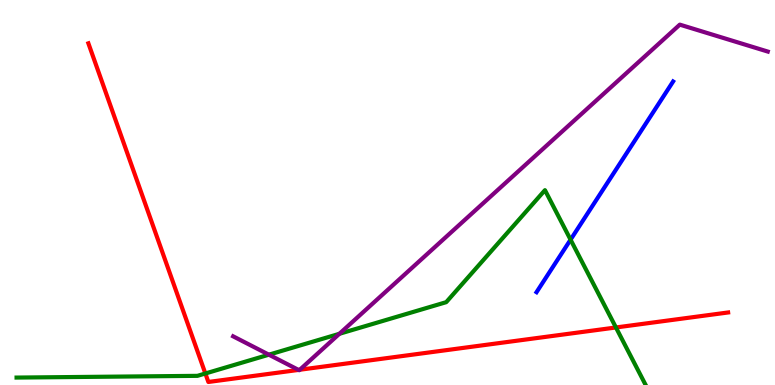[{'lines': ['blue', 'red'], 'intersections': []}, {'lines': ['green', 'red'], 'intersections': [{'x': 2.65, 'y': 0.299}, {'x': 7.95, 'y': 1.49}]}, {'lines': ['purple', 'red'], 'intersections': [{'x': 3.85, 'y': 0.392}, {'x': 3.87, 'y': 0.396}]}, {'lines': ['blue', 'green'], 'intersections': [{'x': 7.36, 'y': 3.77}]}, {'lines': ['blue', 'purple'], 'intersections': []}, {'lines': ['green', 'purple'], 'intersections': [{'x': 3.47, 'y': 0.787}, {'x': 4.38, 'y': 1.33}]}]